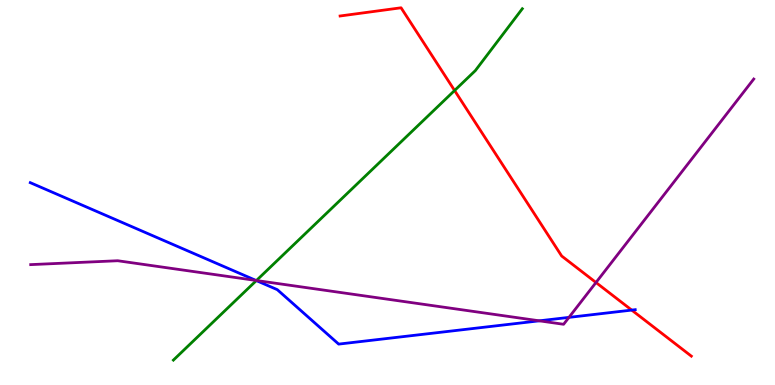[{'lines': ['blue', 'red'], 'intersections': [{'x': 8.15, 'y': 1.95}]}, {'lines': ['green', 'red'], 'intersections': [{'x': 5.87, 'y': 7.65}]}, {'lines': ['purple', 'red'], 'intersections': [{'x': 7.69, 'y': 2.66}]}, {'lines': ['blue', 'green'], 'intersections': [{'x': 3.31, 'y': 2.71}]}, {'lines': ['blue', 'purple'], 'intersections': [{'x': 3.3, 'y': 2.72}, {'x': 6.96, 'y': 1.67}, {'x': 7.34, 'y': 1.76}]}, {'lines': ['green', 'purple'], 'intersections': [{'x': 3.31, 'y': 2.71}]}]